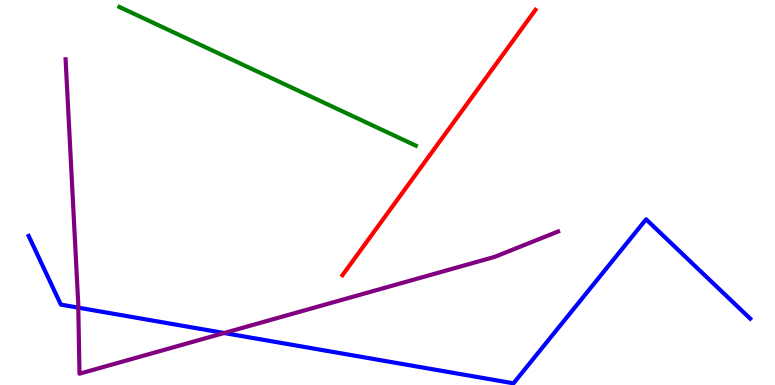[{'lines': ['blue', 'red'], 'intersections': []}, {'lines': ['green', 'red'], 'intersections': []}, {'lines': ['purple', 'red'], 'intersections': []}, {'lines': ['blue', 'green'], 'intersections': []}, {'lines': ['blue', 'purple'], 'intersections': [{'x': 1.01, 'y': 2.01}, {'x': 2.89, 'y': 1.35}]}, {'lines': ['green', 'purple'], 'intersections': []}]